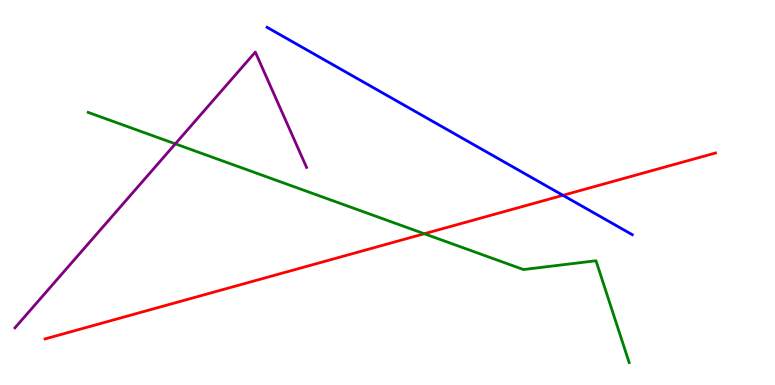[{'lines': ['blue', 'red'], 'intersections': [{'x': 7.26, 'y': 4.93}]}, {'lines': ['green', 'red'], 'intersections': [{'x': 5.48, 'y': 3.93}]}, {'lines': ['purple', 'red'], 'intersections': []}, {'lines': ['blue', 'green'], 'intersections': []}, {'lines': ['blue', 'purple'], 'intersections': []}, {'lines': ['green', 'purple'], 'intersections': [{'x': 2.26, 'y': 6.26}]}]